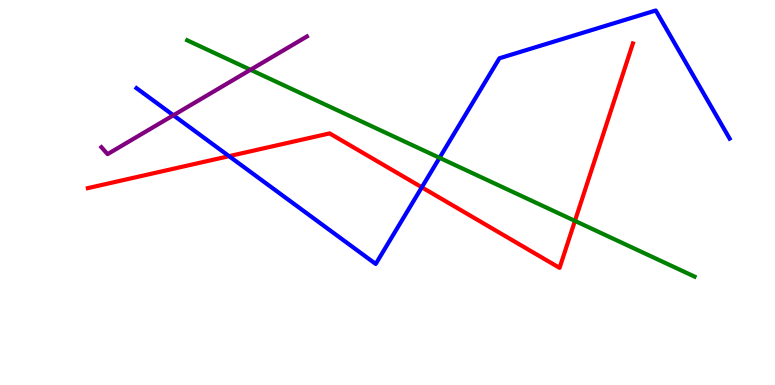[{'lines': ['blue', 'red'], 'intersections': [{'x': 2.96, 'y': 5.94}, {'x': 5.44, 'y': 5.13}]}, {'lines': ['green', 'red'], 'intersections': [{'x': 7.42, 'y': 4.26}]}, {'lines': ['purple', 'red'], 'intersections': []}, {'lines': ['blue', 'green'], 'intersections': [{'x': 5.67, 'y': 5.9}]}, {'lines': ['blue', 'purple'], 'intersections': [{'x': 2.24, 'y': 7.01}]}, {'lines': ['green', 'purple'], 'intersections': [{'x': 3.23, 'y': 8.19}]}]